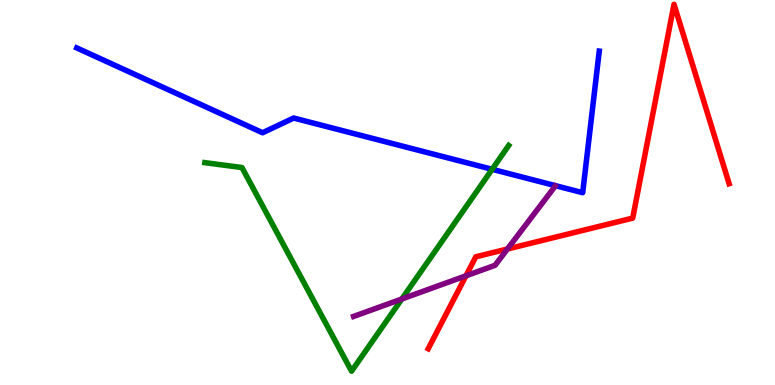[{'lines': ['blue', 'red'], 'intersections': []}, {'lines': ['green', 'red'], 'intersections': []}, {'lines': ['purple', 'red'], 'intersections': [{'x': 6.01, 'y': 2.84}, {'x': 6.55, 'y': 3.53}]}, {'lines': ['blue', 'green'], 'intersections': [{'x': 6.35, 'y': 5.6}]}, {'lines': ['blue', 'purple'], 'intersections': []}, {'lines': ['green', 'purple'], 'intersections': [{'x': 5.18, 'y': 2.23}]}]